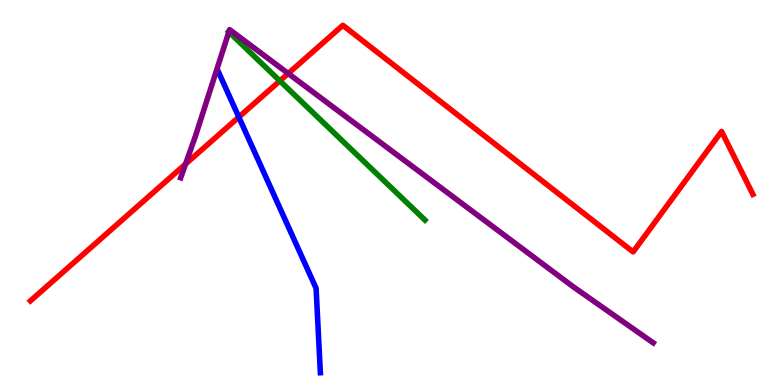[{'lines': ['blue', 'red'], 'intersections': [{'x': 3.08, 'y': 6.96}]}, {'lines': ['green', 'red'], 'intersections': [{'x': 3.61, 'y': 7.9}]}, {'lines': ['purple', 'red'], 'intersections': [{'x': 2.39, 'y': 5.74}, {'x': 3.72, 'y': 8.09}]}, {'lines': ['blue', 'green'], 'intersections': []}, {'lines': ['blue', 'purple'], 'intersections': []}, {'lines': ['green', 'purple'], 'intersections': [{'x': 2.95, 'y': 9.17}]}]